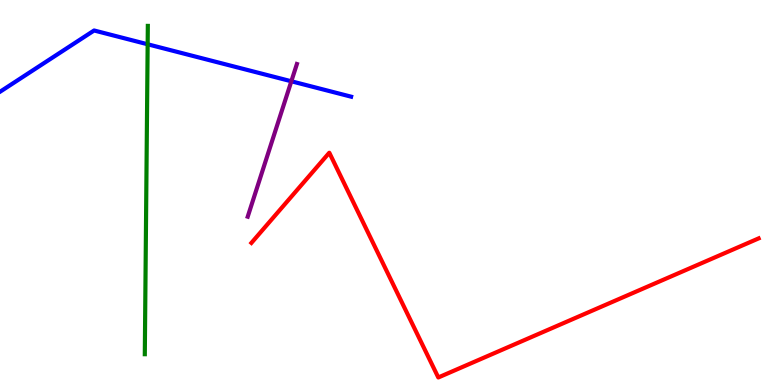[{'lines': ['blue', 'red'], 'intersections': []}, {'lines': ['green', 'red'], 'intersections': []}, {'lines': ['purple', 'red'], 'intersections': []}, {'lines': ['blue', 'green'], 'intersections': [{'x': 1.91, 'y': 8.85}]}, {'lines': ['blue', 'purple'], 'intersections': [{'x': 3.76, 'y': 7.89}]}, {'lines': ['green', 'purple'], 'intersections': []}]